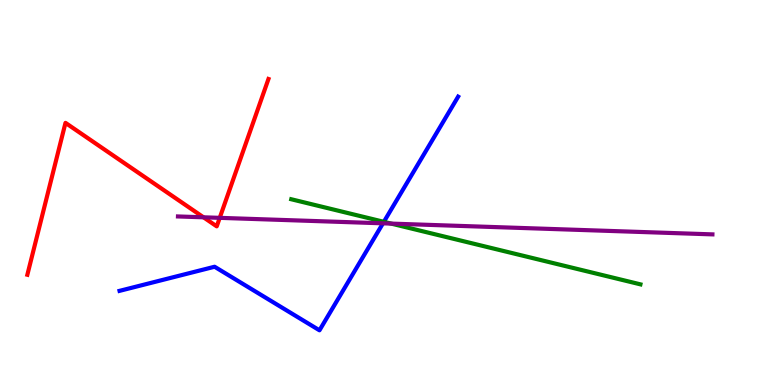[{'lines': ['blue', 'red'], 'intersections': []}, {'lines': ['green', 'red'], 'intersections': []}, {'lines': ['purple', 'red'], 'intersections': [{'x': 2.63, 'y': 4.36}, {'x': 2.84, 'y': 4.34}]}, {'lines': ['blue', 'green'], 'intersections': [{'x': 4.95, 'y': 4.24}]}, {'lines': ['blue', 'purple'], 'intersections': [{'x': 4.94, 'y': 4.2}]}, {'lines': ['green', 'purple'], 'intersections': [{'x': 5.05, 'y': 4.19}]}]